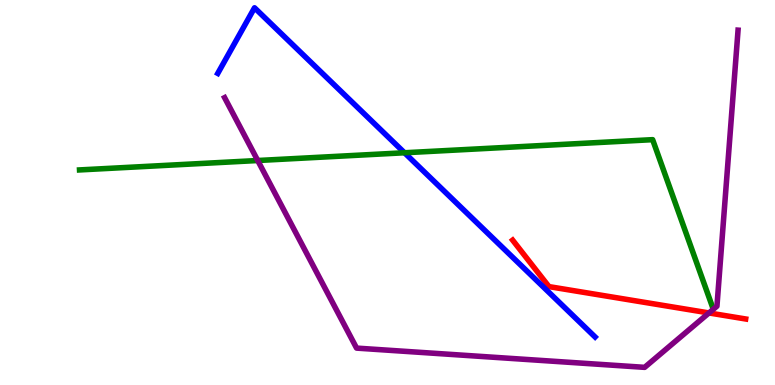[{'lines': ['blue', 'red'], 'intersections': []}, {'lines': ['green', 'red'], 'intersections': []}, {'lines': ['purple', 'red'], 'intersections': [{'x': 9.15, 'y': 1.87}]}, {'lines': ['blue', 'green'], 'intersections': [{'x': 5.22, 'y': 6.03}]}, {'lines': ['blue', 'purple'], 'intersections': []}, {'lines': ['green', 'purple'], 'intersections': [{'x': 3.33, 'y': 5.83}]}]